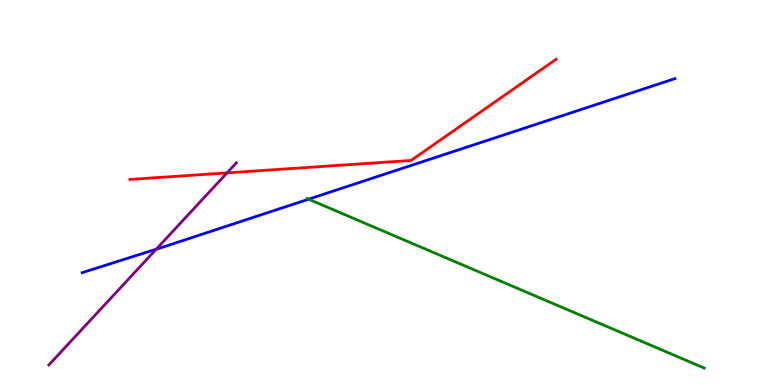[{'lines': ['blue', 'red'], 'intersections': []}, {'lines': ['green', 'red'], 'intersections': []}, {'lines': ['purple', 'red'], 'intersections': [{'x': 2.93, 'y': 5.51}]}, {'lines': ['blue', 'green'], 'intersections': [{'x': 3.98, 'y': 4.83}]}, {'lines': ['blue', 'purple'], 'intersections': [{'x': 2.02, 'y': 3.53}]}, {'lines': ['green', 'purple'], 'intersections': []}]